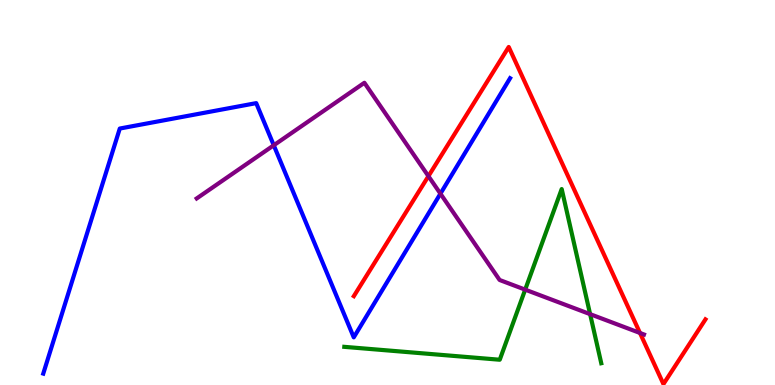[{'lines': ['blue', 'red'], 'intersections': []}, {'lines': ['green', 'red'], 'intersections': []}, {'lines': ['purple', 'red'], 'intersections': [{'x': 5.53, 'y': 5.42}, {'x': 8.26, 'y': 1.35}]}, {'lines': ['blue', 'green'], 'intersections': []}, {'lines': ['blue', 'purple'], 'intersections': [{'x': 3.53, 'y': 6.23}, {'x': 5.68, 'y': 4.97}]}, {'lines': ['green', 'purple'], 'intersections': [{'x': 6.78, 'y': 2.48}, {'x': 7.61, 'y': 1.84}]}]